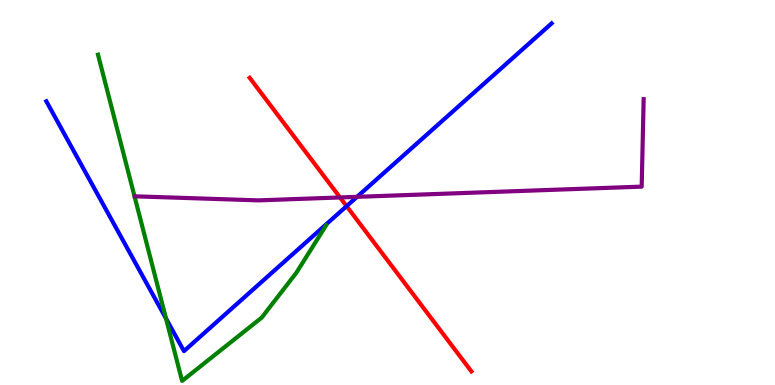[{'lines': ['blue', 'red'], 'intersections': [{'x': 4.47, 'y': 4.65}]}, {'lines': ['green', 'red'], 'intersections': []}, {'lines': ['purple', 'red'], 'intersections': [{'x': 4.39, 'y': 4.87}]}, {'lines': ['blue', 'green'], 'intersections': [{'x': 2.14, 'y': 1.73}]}, {'lines': ['blue', 'purple'], 'intersections': [{'x': 4.61, 'y': 4.89}]}, {'lines': ['green', 'purple'], 'intersections': []}]